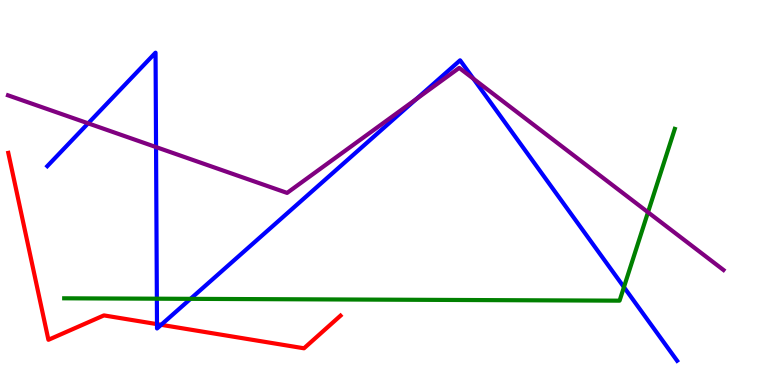[{'lines': ['blue', 'red'], 'intersections': [{'x': 2.03, 'y': 1.58}, {'x': 2.08, 'y': 1.56}]}, {'lines': ['green', 'red'], 'intersections': []}, {'lines': ['purple', 'red'], 'intersections': []}, {'lines': ['blue', 'green'], 'intersections': [{'x': 2.02, 'y': 2.24}, {'x': 2.46, 'y': 2.24}, {'x': 8.05, 'y': 2.54}]}, {'lines': ['blue', 'purple'], 'intersections': [{'x': 1.14, 'y': 6.8}, {'x': 2.01, 'y': 6.18}, {'x': 5.37, 'y': 7.43}, {'x': 6.11, 'y': 7.95}]}, {'lines': ['green', 'purple'], 'intersections': [{'x': 8.36, 'y': 4.49}]}]